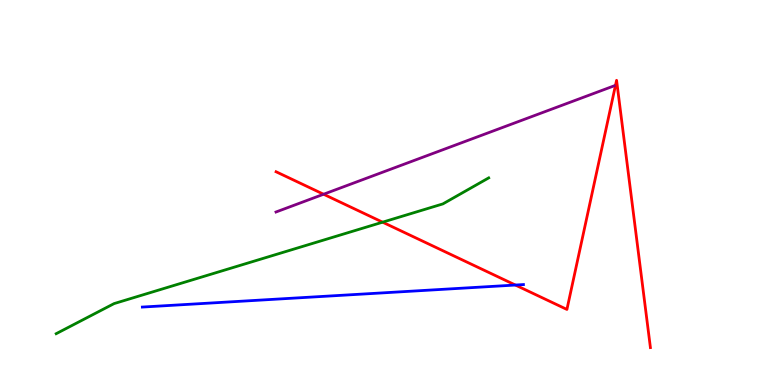[{'lines': ['blue', 'red'], 'intersections': [{'x': 6.65, 'y': 2.6}]}, {'lines': ['green', 'red'], 'intersections': [{'x': 4.94, 'y': 4.23}]}, {'lines': ['purple', 'red'], 'intersections': [{'x': 4.18, 'y': 4.95}]}, {'lines': ['blue', 'green'], 'intersections': []}, {'lines': ['blue', 'purple'], 'intersections': []}, {'lines': ['green', 'purple'], 'intersections': []}]